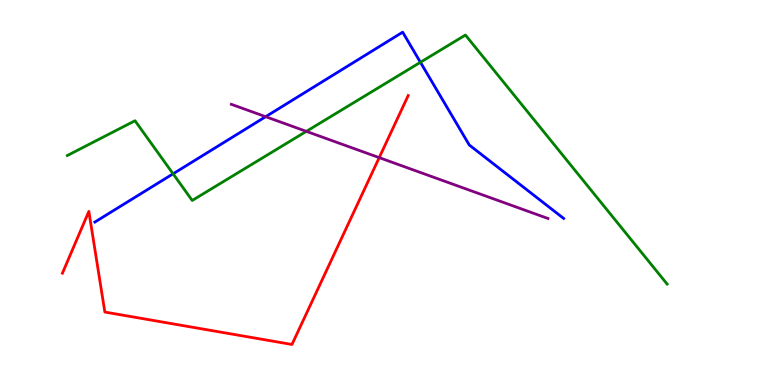[{'lines': ['blue', 'red'], 'intersections': []}, {'lines': ['green', 'red'], 'intersections': []}, {'lines': ['purple', 'red'], 'intersections': [{'x': 4.89, 'y': 5.91}]}, {'lines': ['blue', 'green'], 'intersections': [{'x': 2.23, 'y': 5.49}, {'x': 5.42, 'y': 8.38}]}, {'lines': ['blue', 'purple'], 'intersections': [{'x': 3.43, 'y': 6.97}]}, {'lines': ['green', 'purple'], 'intersections': [{'x': 3.95, 'y': 6.59}]}]